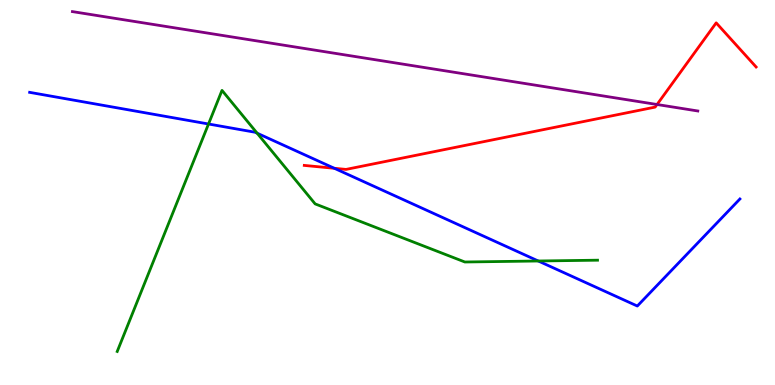[{'lines': ['blue', 'red'], 'intersections': [{'x': 4.31, 'y': 5.63}]}, {'lines': ['green', 'red'], 'intersections': []}, {'lines': ['purple', 'red'], 'intersections': [{'x': 8.48, 'y': 7.29}]}, {'lines': ['blue', 'green'], 'intersections': [{'x': 2.69, 'y': 6.78}, {'x': 3.32, 'y': 6.54}, {'x': 6.95, 'y': 3.22}]}, {'lines': ['blue', 'purple'], 'intersections': []}, {'lines': ['green', 'purple'], 'intersections': []}]